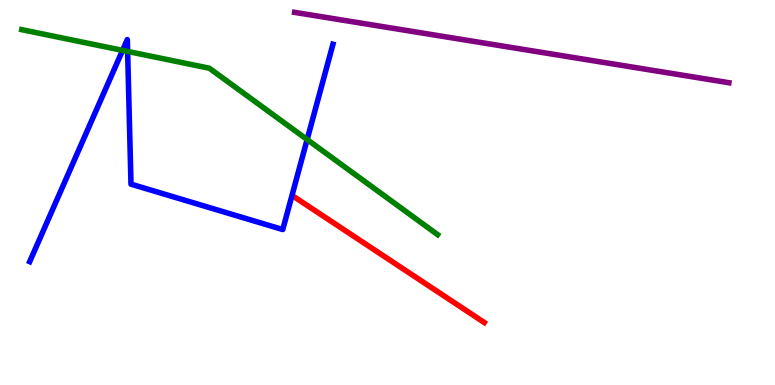[{'lines': ['blue', 'red'], 'intersections': []}, {'lines': ['green', 'red'], 'intersections': []}, {'lines': ['purple', 'red'], 'intersections': []}, {'lines': ['blue', 'green'], 'intersections': [{'x': 1.58, 'y': 8.69}, {'x': 1.65, 'y': 8.66}, {'x': 3.96, 'y': 6.38}]}, {'lines': ['blue', 'purple'], 'intersections': []}, {'lines': ['green', 'purple'], 'intersections': []}]